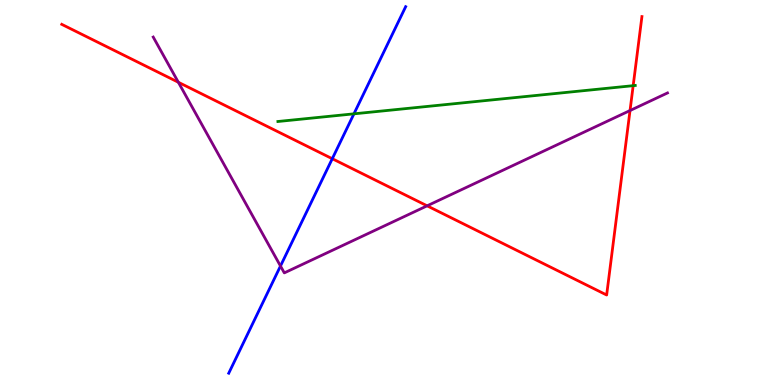[{'lines': ['blue', 'red'], 'intersections': [{'x': 4.29, 'y': 5.88}]}, {'lines': ['green', 'red'], 'intersections': [{'x': 8.17, 'y': 7.77}]}, {'lines': ['purple', 'red'], 'intersections': [{'x': 2.3, 'y': 7.86}, {'x': 5.51, 'y': 4.65}, {'x': 8.13, 'y': 7.13}]}, {'lines': ['blue', 'green'], 'intersections': [{'x': 4.57, 'y': 7.04}]}, {'lines': ['blue', 'purple'], 'intersections': [{'x': 3.62, 'y': 3.09}]}, {'lines': ['green', 'purple'], 'intersections': []}]